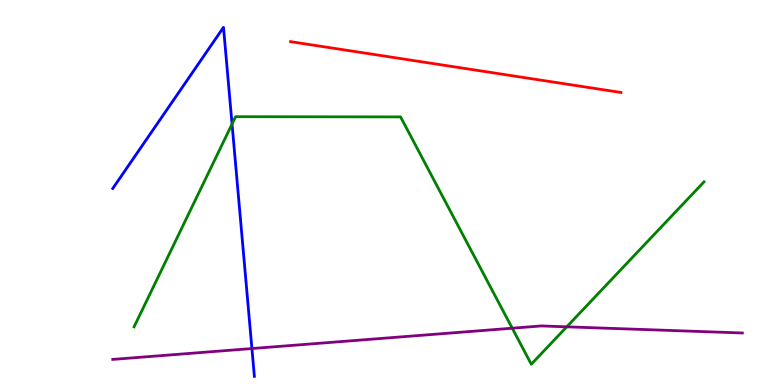[{'lines': ['blue', 'red'], 'intersections': []}, {'lines': ['green', 'red'], 'intersections': []}, {'lines': ['purple', 'red'], 'intersections': []}, {'lines': ['blue', 'green'], 'intersections': [{'x': 2.99, 'y': 6.78}]}, {'lines': ['blue', 'purple'], 'intersections': [{'x': 3.25, 'y': 0.947}]}, {'lines': ['green', 'purple'], 'intersections': [{'x': 6.61, 'y': 1.48}, {'x': 7.31, 'y': 1.51}]}]